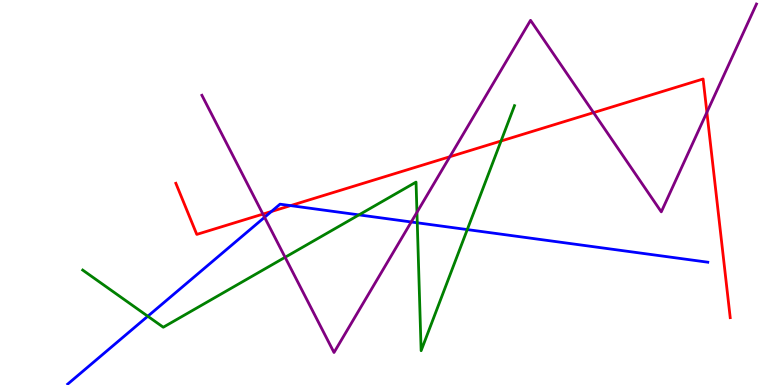[{'lines': ['blue', 'red'], 'intersections': [{'x': 3.5, 'y': 4.51}, {'x': 3.75, 'y': 4.66}]}, {'lines': ['green', 'red'], 'intersections': [{'x': 6.46, 'y': 6.34}]}, {'lines': ['purple', 'red'], 'intersections': [{'x': 3.39, 'y': 4.44}, {'x': 5.8, 'y': 5.93}, {'x': 7.66, 'y': 7.07}, {'x': 9.12, 'y': 7.08}]}, {'lines': ['blue', 'green'], 'intersections': [{'x': 1.91, 'y': 1.79}, {'x': 4.63, 'y': 4.42}, {'x': 5.38, 'y': 4.21}, {'x': 6.03, 'y': 4.04}]}, {'lines': ['blue', 'purple'], 'intersections': [{'x': 3.41, 'y': 4.36}, {'x': 5.31, 'y': 4.23}]}, {'lines': ['green', 'purple'], 'intersections': [{'x': 3.68, 'y': 3.32}, {'x': 5.38, 'y': 4.49}]}]